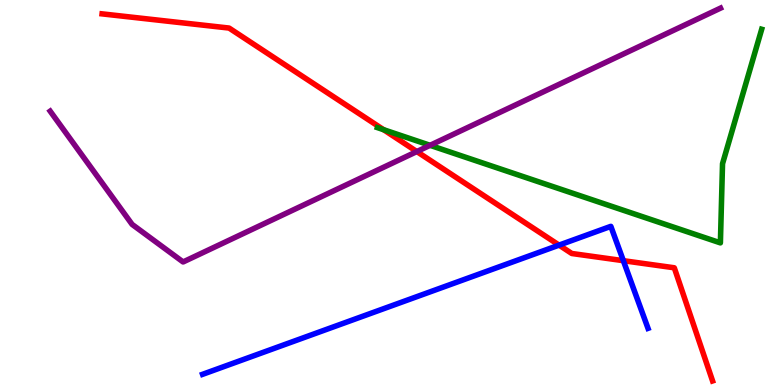[{'lines': ['blue', 'red'], 'intersections': [{'x': 7.21, 'y': 3.63}, {'x': 8.04, 'y': 3.23}]}, {'lines': ['green', 'red'], 'intersections': [{'x': 4.95, 'y': 6.63}]}, {'lines': ['purple', 'red'], 'intersections': [{'x': 5.38, 'y': 6.06}]}, {'lines': ['blue', 'green'], 'intersections': []}, {'lines': ['blue', 'purple'], 'intersections': []}, {'lines': ['green', 'purple'], 'intersections': [{'x': 5.55, 'y': 6.23}]}]